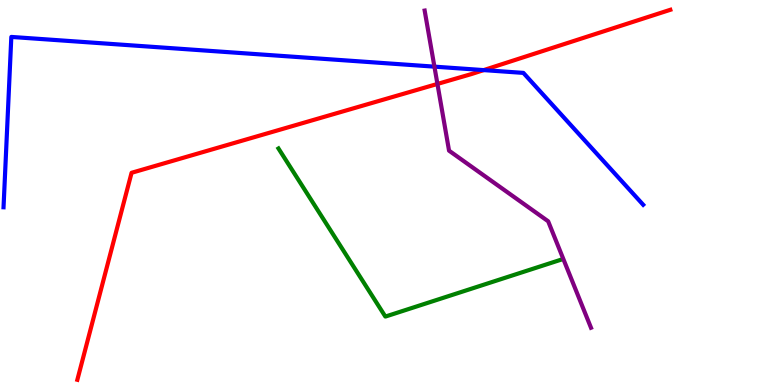[{'lines': ['blue', 'red'], 'intersections': [{'x': 6.24, 'y': 8.18}]}, {'lines': ['green', 'red'], 'intersections': []}, {'lines': ['purple', 'red'], 'intersections': [{'x': 5.64, 'y': 7.82}]}, {'lines': ['blue', 'green'], 'intersections': []}, {'lines': ['blue', 'purple'], 'intersections': [{'x': 5.61, 'y': 8.27}]}, {'lines': ['green', 'purple'], 'intersections': []}]